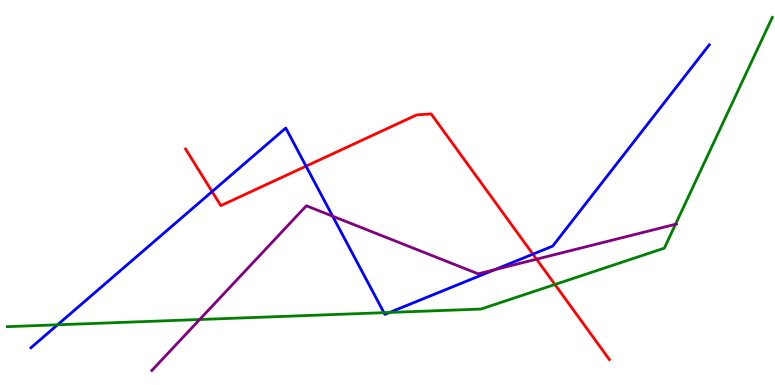[{'lines': ['blue', 'red'], 'intersections': [{'x': 2.74, 'y': 5.02}, {'x': 3.95, 'y': 5.68}, {'x': 6.88, 'y': 3.4}]}, {'lines': ['green', 'red'], 'intersections': [{'x': 7.16, 'y': 2.61}]}, {'lines': ['purple', 'red'], 'intersections': [{'x': 6.92, 'y': 3.27}]}, {'lines': ['blue', 'green'], 'intersections': [{'x': 0.743, 'y': 1.56}, {'x': 4.95, 'y': 1.88}, {'x': 5.03, 'y': 1.88}]}, {'lines': ['blue', 'purple'], 'intersections': [{'x': 4.29, 'y': 4.38}, {'x': 6.39, 'y': 3.0}]}, {'lines': ['green', 'purple'], 'intersections': [{'x': 2.58, 'y': 1.7}, {'x': 8.72, 'y': 4.17}]}]